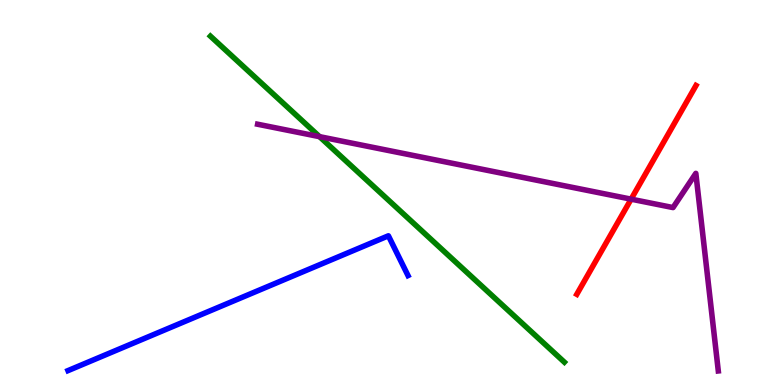[{'lines': ['blue', 'red'], 'intersections': []}, {'lines': ['green', 'red'], 'intersections': []}, {'lines': ['purple', 'red'], 'intersections': [{'x': 8.14, 'y': 4.83}]}, {'lines': ['blue', 'green'], 'intersections': []}, {'lines': ['blue', 'purple'], 'intersections': []}, {'lines': ['green', 'purple'], 'intersections': [{'x': 4.12, 'y': 6.45}]}]